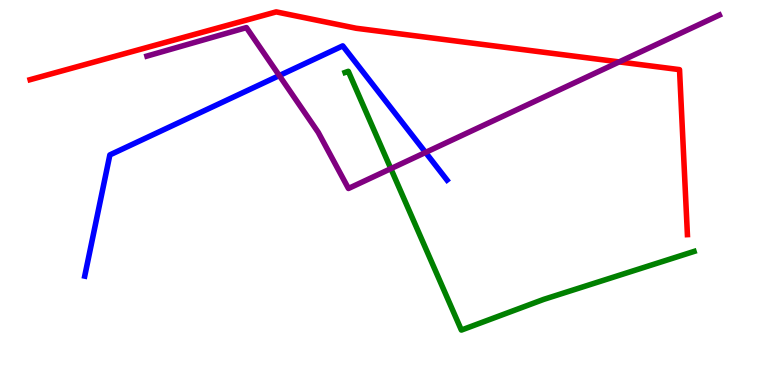[{'lines': ['blue', 'red'], 'intersections': []}, {'lines': ['green', 'red'], 'intersections': []}, {'lines': ['purple', 'red'], 'intersections': [{'x': 7.99, 'y': 8.39}]}, {'lines': ['blue', 'green'], 'intersections': []}, {'lines': ['blue', 'purple'], 'intersections': [{'x': 3.6, 'y': 8.04}, {'x': 5.49, 'y': 6.04}]}, {'lines': ['green', 'purple'], 'intersections': [{'x': 5.04, 'y': 5.62}]}]